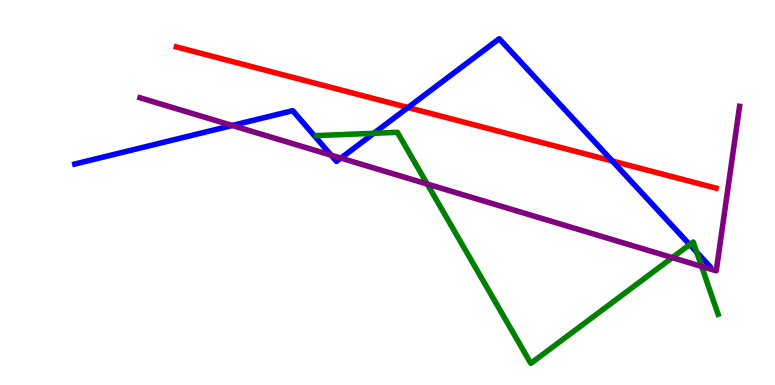[{'lines': ['blue', 'red'], 'intersections': [{'x': 5.26, 'y': 7.21}, {'x': 7.9, 'y': 5.82}]}, {'lines': ['green', 'red'], 'intersections': []}, {'lines': ['purple', 'red'], 'intersections': []}, {'lines': ['blue', 'green'], 'intersections': [{'x': 4.82, 'y': 6.54}, {'x': 8.9, 'y': 3.65}, {'x': 8.99, 'y': 3.45}]}, {'lines': ['blue', 'purple'], 'intersections': [{'x': 3.0, 'y': 6.74}, {'x': 4.27, 'y': 5.97}, {'x': 4.4, 'y': 5.89}]}, {'lines': ['green', 'purple'], 'intersections': [{'x': 5.51, 'y': 5.22}, {'x': 8.68, 'y': 3.31}, {'x': 9.05, 'y': 3.08}]}]